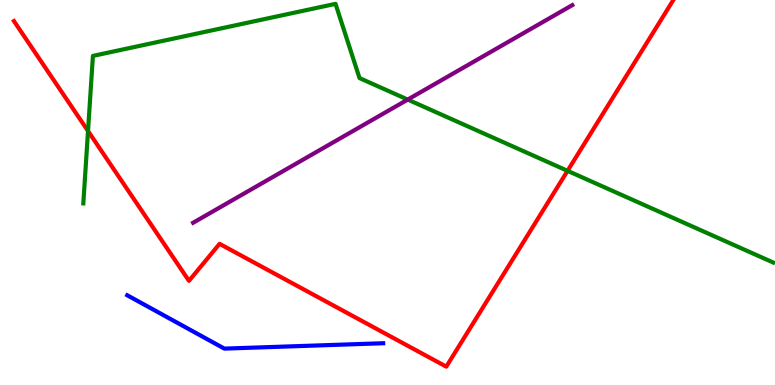[{'lines': ['blue', 'red'], 'intersections': []}, {'lines': ['green', 'red'], 'intersections': [{'x': 1.14, 'y': 6.6}, {'x': 7.32, 'y': 5.56}]}, {'lines': ['purple', 'red'], 'intersections': []}, {'lines': ['blue', 'green'], 'intersections': []}, {'lines': ['blue', 'purple'], 'intersections': []}, {'lines': ['green', 'purple'], 'intersections': [{'x': 5.26, 'y': 7.41}]}]